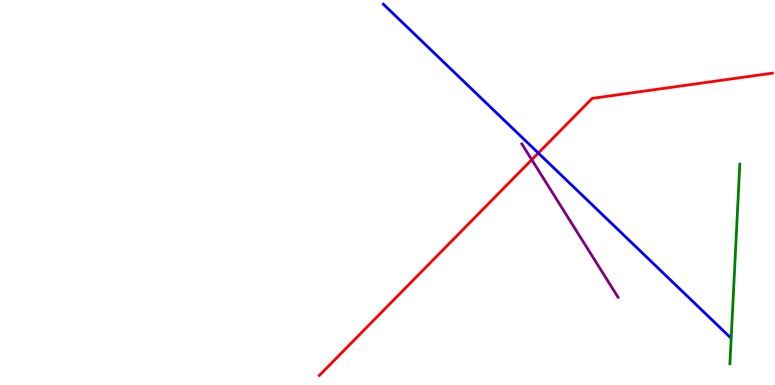[{'lines': ['blue', 'red'], 'intersections': [{'x': 6.95, 'y': 6.02}]}, {'lines': ['green', 'red'], 'intersections': []}, {'lines': ['purple', 'red'], 'intersections': [{'x': 6.86, 'y': 5.85}]}, {'lines': ['blue', 'green'], 'intersections': []}, {'lines': ['blue', 'purple'], 'intersections': []}, {'lines': ['green', 'purple'], 'intersections': []}]